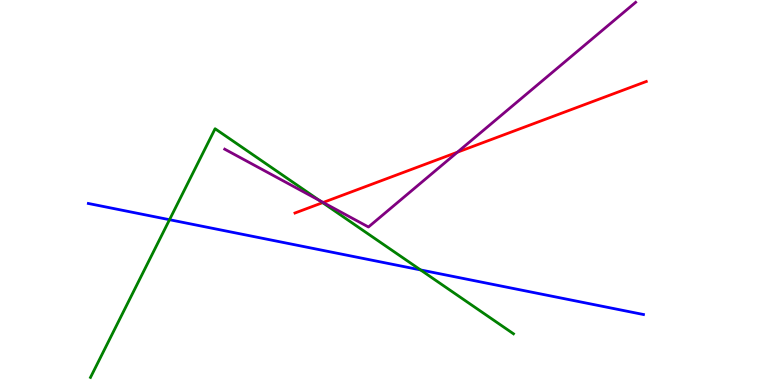[{'lines': ['blue', 'red'], 'intersections': []}, {'lines': ['green', 'red'], 'intersections': [{'x': 4.16, 'y': 4.74}]}, {'lines': ['purple', 'red'], 'intersections': [{'x': 4.17, 'y': 4.74}, {'x': 5.9, 'y': 6.05}]}, {'lines': ['blue', 'green'], 'intersections': [{'x': 2.19, 'y': 4.29}, {'x': 5.43, 'y': 2.99}]}, {'lines': ['blue', 'purple'], 'intersections': []}, {'lines': ['green', 'purple'], 'intersections': [{'x': 4.12, 'y': 4.79}]}]